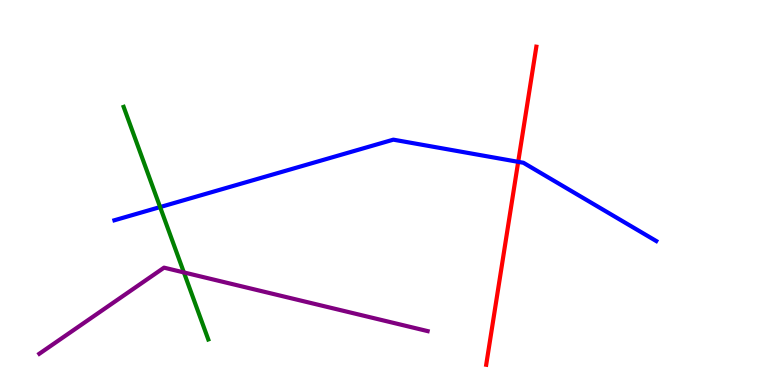[{'lines': ['blue', 'red'], 'intersections': [{'x': 6.69, 'y': 5.8}]}, {'lines': ['green', 'red'], 'intersections': []}, {'lines': ['purple', 'red'], 'intersections': []}, {'lines': ['blue', 'green'], 'intersections': [{'x': 2.07, 'y': 4.62}]}, {'lines': ['blue', 'purple'], 'intersections': []}, {'lines': ['green', 'purple'], 'intersections': [{'x': 2.37, 'y': 2.92}]}]